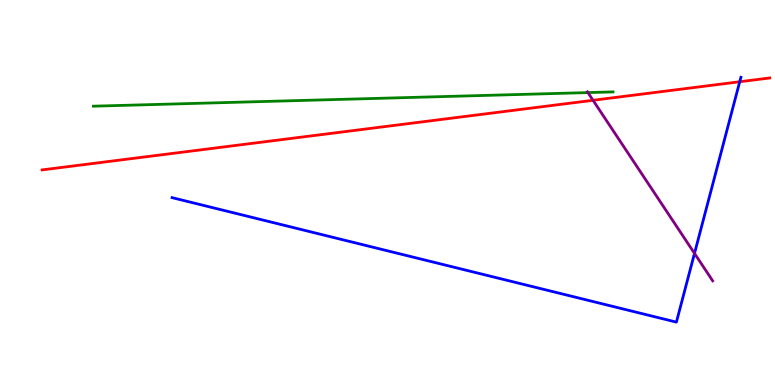[{'lines': ['blue', 'red'], 'intersections': [{'x': 9.54, 'y': 7.88}]}, {'lines': ['green', 'red'], 'intersections': []}, {'lines': ['purple', 'red'], 'intersections': [{'x': 7.65, 'y': 7.4}]}, {'lines': ['blue', 'green'], 'intersections': []}, {'lines': ['blue', 'purple'], 'intersections': [{'x': 8.96, 'y': 3.42}]}, {'lines': ['green', 'purple'], 'intersections': [{'x': 7.59, 'y': 7.6}]}]